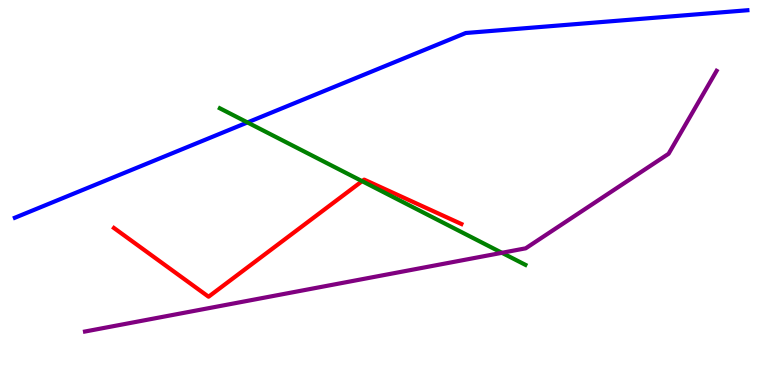[{'lines': ['blue', 'red'], 'intersections': []}, {'lines': ['green', 'red'], 'intersections': [{'x': 4.67, 'y': 5.29}]}, {'lines': ['purple', 'red'], 'intersections': []}, {'lines': ['blue', 'green'], 'intersections': [{'x': 3.19, 'y': 6.82}]}, {'lines': ['blue', 'purple'], 'intersections': []}, {'lines': ['green', 'purple'], 'intersections': [{'x': 6.48, 'y': 3.43}]}]